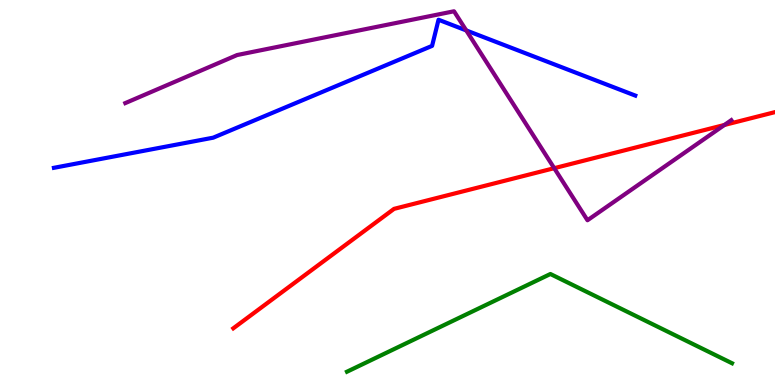[{'lines': ['blue', 'red'], 'intersections': []}, {'lines': ['green', 'red'], 'intersections': []}, {'lines': ['purple', 'red'], 'intersections': [{'x': 7.15, 'y': 5.63}, {'x': 9.35, 'y': 6.75}]}, {'lines': ['blue', 'green'], 'intersections': []}, {'lines': ['blue', 'purple'], 'intersections': [{'x': 6.02, 'y': 9.21}]}, {'lines': ['green', 'purple'], 'intersections': []}]